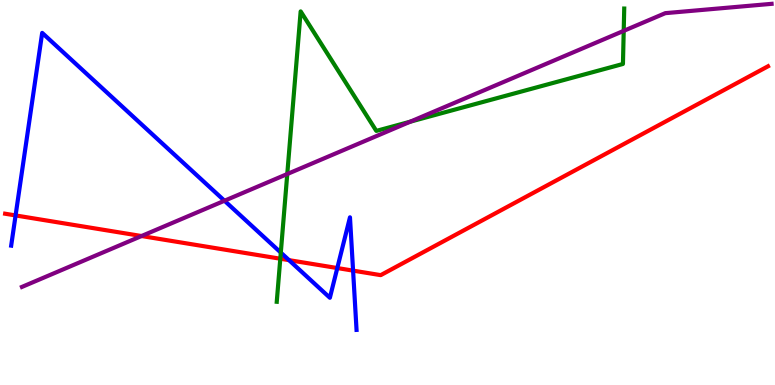[{'lines': ['blue', 'red'], 'intersections': [{'x': 0.201, 'y': 4.4}, {'x': 3.73, 'y': 3.24}, {'x': 4.35, 'y': 3.04}, {'x': 4.56, 'y': 2.97}]}, {'lines': ['green', 'red'], 'intersections': [{'x': 3.62, 'y': 3.28}]}, {'lines': ['purple', 'red'], 'intersections': [{'x': 1.83, 'y': 3.87}]}, {'lines': ['blue', 'green'], 'intersections': [{'x': 3.62, 'y': 3.44}]}, {'lines': ['blue', 'purple'], 'intersections': [{'x': 2.9, 'y': 4.79}]}, {'lines': ['green', 'purple'], 'intersections': [{'x': 3.71, 'y': 5.48}, {'x': 5.29, 'y': 6.84}, {'x': 8.05, 'y': 9.2}]}]